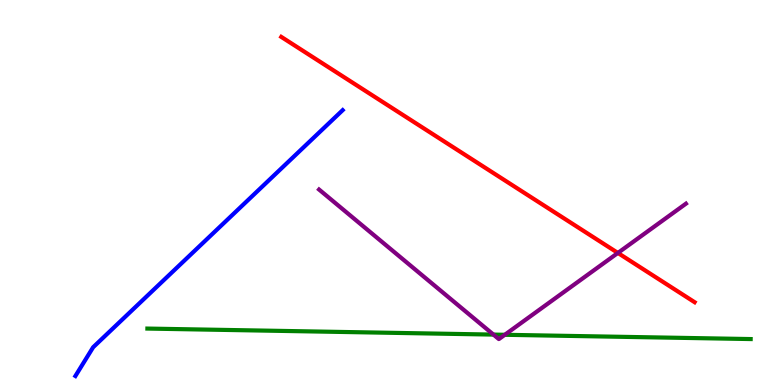[{'lines': ['blue', 'red'], 'intersections': []}, {'lines': ['green', 'red'], 'intersections': []}, {'lines': ['purple', 'red'], 'intersections': [{'x': 7.97, 'y': 3.43}]}, {'lines': ['blue', 'green'], 'intersections': []}, {'lines': ['blue', 'purple'], 'intersections': []}, {'lines': ['green', 'purple'], 'intersections': [{'x': 6.37, 'y': 1.31}, {'x': 6.51, 'y': 1.3}]}]